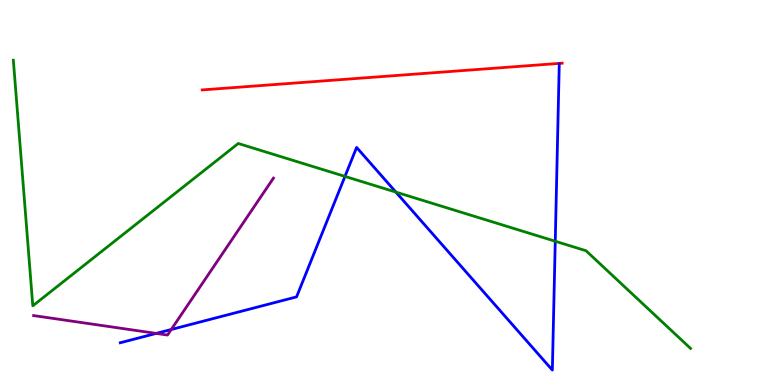[{'lines': ['blue', 'red'], 'intersections': []}, {'lines': ['green', 'red'], 'intersections': []}, {'lines': ['purple', 'red'], 'intersections': []}, {'lines': ['blue', 'green'], 'intersections': [{'x': 4.45, 'y': 5.42}, {'x': 5.11, 'y': 5.01}, {'x': 7.16, 'y': 3.73}]}, {'lines': ['blue', 'purple'], 'intersections': [{'x': 2.02, 'y': 1.34}, {'x': 2.21, 'y': 1.44}]}, {'lines': ['green', 'purple'], 'intersections': []}]